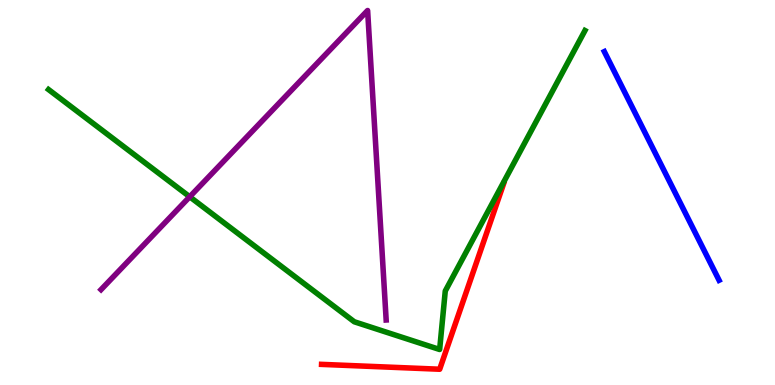[{'lines': ['blue', 'red'], 'intersections': []}, {'lines': ['green', 'red'], 'intersections': []}, {'lines': ['purple', 'red'], 'intersections': []}, {'lines': ['blue', 'green'], 'intersections': []}, {'lines': ['blue', 'purple'], 'intersections': []}, {'lines': ['green', 'purple'], 'intersections': [{'x': 2.45, 'y': 4.89}]}]